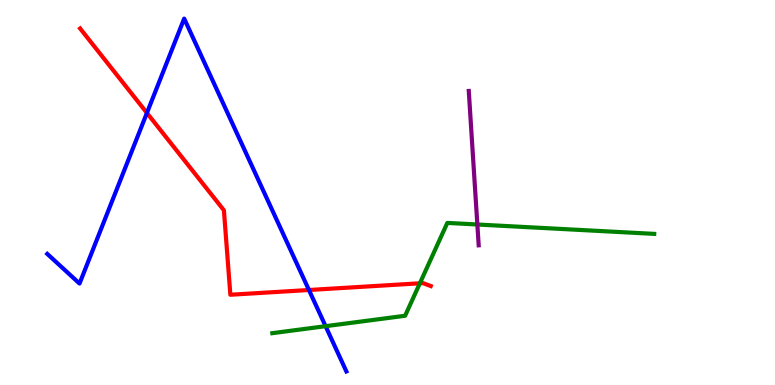[{'lines': ['blue', 'red'], 'intersections': [{'x': 1.9, 'y': 7.07}, {'x': 3.99, 'y': 2.47}]}, {'lines': ['green', 'red'], 'intersections': [{'x': 5.42, 'y': 2.64}]}, {'lines': ['purple', 'red'], 'intersections': []}, {'lines': ['blue', 'green'], 'intersections': [{'x': 4.2, 'y': 1.53}]}, {'lines': ['blue', 'purple'], 'intersections': []}, {'lines': ['green', 'purple'], 'intersections': [{'x': 6.16, 'y': 4.17}]}]